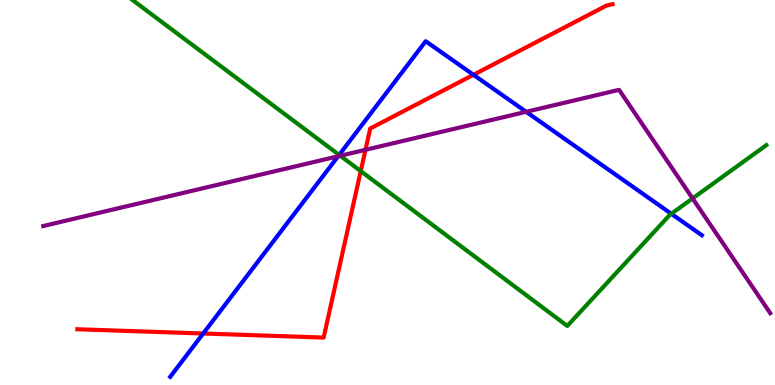[{'lines': ['blue', 'red'], 'intersections': [{'x': 2.62, 'y': 1.34}, {'x': 6.11, 'y': 8.06}]}, {'lines': ['green', 'red'], 'intersections': [{'x': 4.65, 'y': 5.56}]}, {'lines': ['purple', 'red'], 'intersections': [{'x': 4.72, 'y': 6.11}]}, {'lines': ['blue', 'green'], 'intersections': [{'x': 4.38, 'y': 5.98}, {'x': 8.66, 'y': 4.45}]}, {'lines': ['blue', 'purple'], 'intersections': [{'x': 4.36, 'y': 5.94}, {'x': 6.79, 'y': 7.1}]}, {'lines': ['green', 'purple'], 'intersections': [{'x': 4.39, 'y': 5.95}, {'x': 8.94, 'y': 4.85}]}]